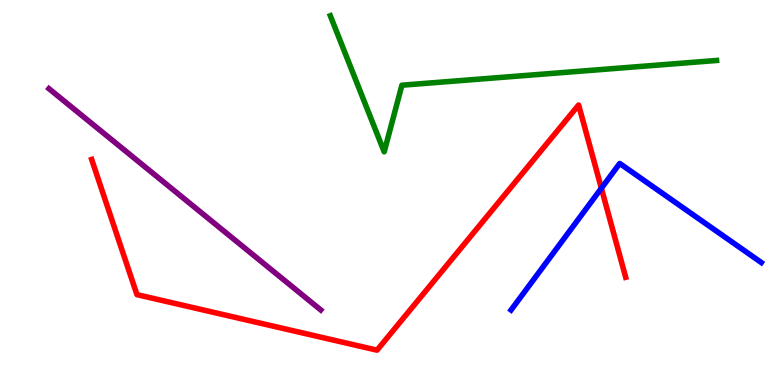[{'lines': ['blue', 'red'], 'intersections': [{'x': 7.76, 'y': 5.11}]}, {'lines': ['green', 'red'], 'intersections': []}, {'lines': ['purple', 'red'], 'intersections': []}, {'lines': ['blue', 'green'], 'intersections': []}, {'lines': ['blue', 'purple'], 'intersections': []}, {'lines': ['green', 'purple'], 'intersections': []}]